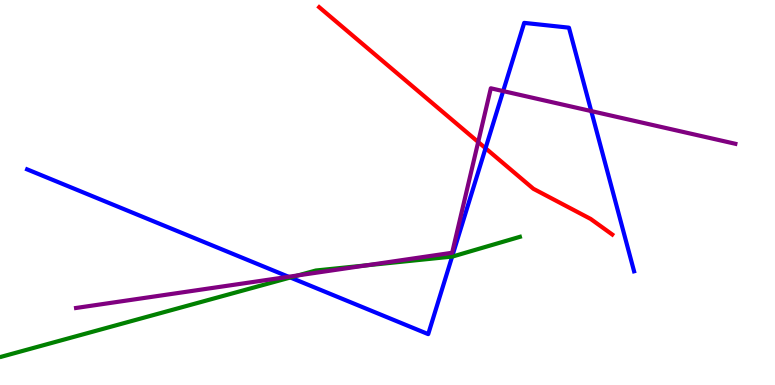[{'lines': ['blue', 'red'], 'intersections': [{'x': 6.27, 'y': 6.15}]}, {'lines': ['green', 'red'], 'intersections': []}, {'lines': ['purple', 'red'], 'intersections': [{'x': 6.17, 'y': 6.31}]}, {'lines': ['blue', 'green'], 'intersections': [{'x': 3.75, 'y': 2.79}, {'x': 5.83, 'y': 3.34}]}, {'lines': ['blue', 'purple'], 'intersections': [{'x': 3.72, 'y': 2.81}, {'x': 6.49, 'y': 7.63}, {'x': 7.63, 'y': 7.11}]}, {'lines': ['green', 'purple'], 'intersections': [{'x': 3.85, 'y': 2.85}, {'x': 4.73, 'y': 3.11}]}]